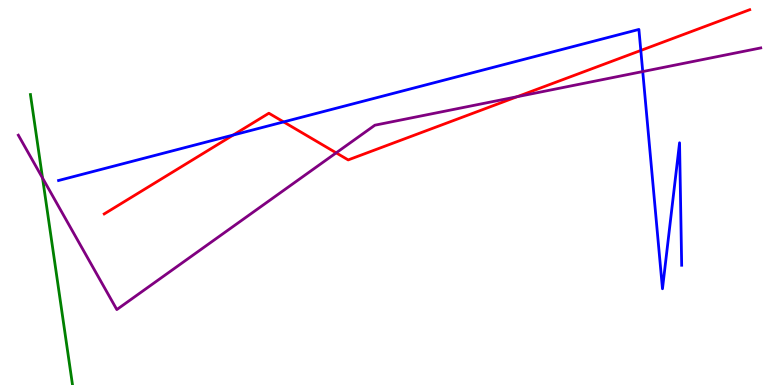[{'lines': ['blue', 'red'], 'intersections': [{'x': 3.01, 'y': 6.49}, {'x': 3.66, 'y': 6.83}, {'x': 8.27, 'y': 8.69}]}, {'lines': ['green', 'red'], 'intersections': []}, {'lines': ['purple', 'red'], 'intersections': [{'x': 4.34, 'y': 6.03}, {'x': 6.67, 'y': 7.49}]}, {'lines': ['blue', 'green'], 'intersections': []}, {'lines': ['blue', 'purple'], 'intersections': [{'x': 8.29, 'y': 8.14}]}, {'lines': ['green', 'purple'], 'intersections': [{'x': 0.549, 'y': 5.38}]}]